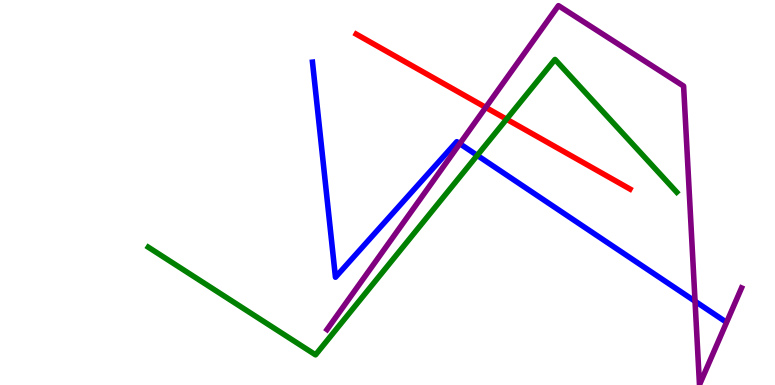[{'lines': ['blue', 'red'], 'intersections': []}, {'lines': ['green', 'red'], 'intersections': [{'x': 6.54, 'y': 6.9}]}, {'lines': ['purple', 'red'], 'intersections': [{'x': 6.27, 'y': 7.21}]}, {'lines': ['blue', 'green'], 'intersections': [{'x': 6.16, 'y': 5.96}]}, {'lines': ['blue', 'purple'], 'intersections': [{'x': 5.93, 'y': 6.27}, {'x': 8.97, 'y': 2.18}]}, {'lines': ['green', 'purple'], 'intersections': []}]